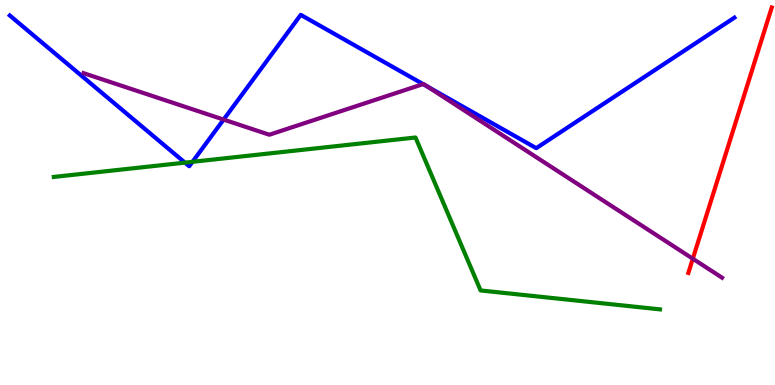[{'lines': ['blue', 'red'], 'intersections': []}, {'lines': ['green', 'red'], 'intersections': []}, {'lines': ['purple', 'red'], 'intersections': [{'x': 8.94, 'y': 3.28}]}, {'lines': ['blue', 'green'], 'intersections': [{'x': 2.39, 'y': 5.78}, {'x': 2.48, 'y': 5.8}]}, {'lines': ['blue', 'purple'], 'intersections': [{'x': 2.89, 'y': 6.89}, {'x': 5.46, 'y': 7.82}, {'x': 5.51, 'y': 7.75}]}, {'lines': ['green', 'purple'], 'intersections': []}]